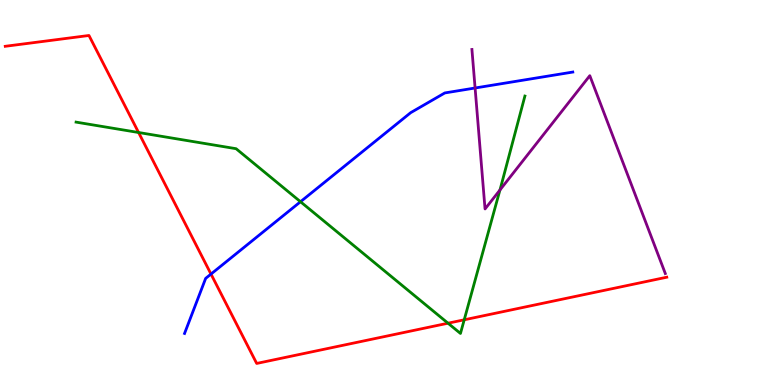[{'lines': ['blue', 'red'], 'intersections': [{'x': 2.72, 'y': 2.88}]}, {'lines': ['green', 'red'], 'intersections': [{'x': 1.79, 'y': 6.56}, {'x': 5.78, 'y': 1.61}, {'x': 5.99, 'y': 1.69}]}, {'lines': ['purple', 'red'], 'intersections': []}, {'lines': ['blue', 'green'], 'intersections': [{'x': 3.88, 'y': 4.76}]}, {'lines': ['blue', 'purple'], 'intersections': [{'x': 6.13, 'y': 7.71}]}, {'lines': ['green', 'purple'], 'intersections': [{'x': 6.45, 'y': 5.06}]}]